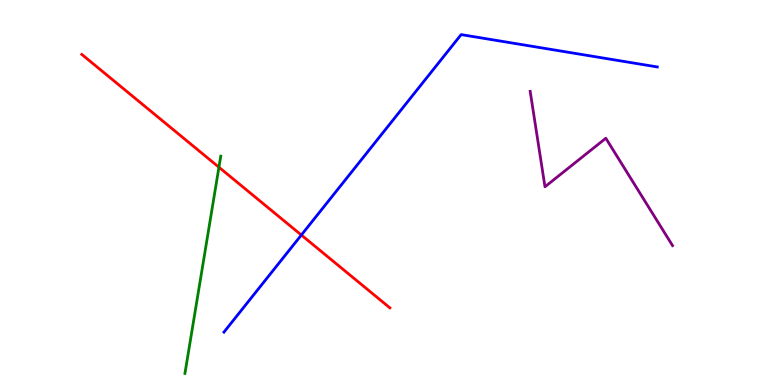[{'lines': ['blue', 'red'], 'intersections': [{'x': 3.89, 'y': 3.9}]}, {'lines': ['green', 'red'], 'intersections': [{'x': 2.82, 'y': 5.66}]}, {'lines': ['purple', 'red'], 'intersections': []}, {'lines': ['blue', 'green'], 'intersections': []}, {'lines': ['blue', 'purple'], 'intersections': []}, {'lines': ['green', 'purple'], 'intersections': []}]